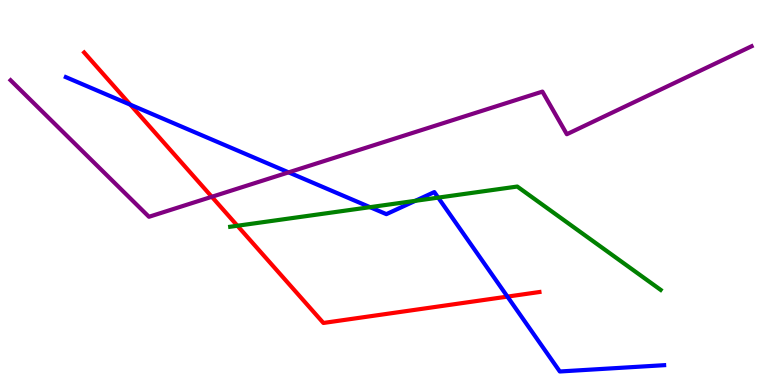[{'lines': ['blue', 'red'], 'intersections': [{'x': 1.68, 'y': 7.28}, {'x': 6.55, 'y': 2.3}]}, {'lines': ['green', 'red'], 'intersections': [{'x': 3.06, 'y': 4.14}]}, {'lines': ['purple', 'red'], 'intersections': [{'x': 2.73, 'y': 4.89}]}, {'lines': ['blue', 'green'], 'intersections': [{'x': 4.77, 'y': 4.62}, {'x': 5.36, 'y': 4.78}, {'x': 5.65, 'y': 4.87}]}, {'lines': ['blue', 'purple'], 'intersections': [{'x': 3.72, 'y': 5.52}]}, {'lines': ['green', 'purple'], 'intersections': []}]